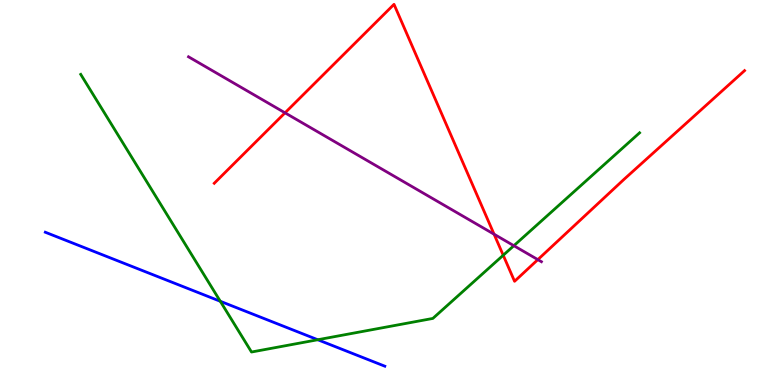[{'lines': ['blue', 'red'], 'intersections': []}, {'lines': ['green', 'red'], 'intersections': [{'x': 6.49, 'y': 3.37}]}, {'lines': ['purple', 'red'], 'intersections': [{'x': 3.68, 'y': 7.07}, {'x': 6.38, 'y': 3.92}, {'x': 6.94, 'y': 3.26}]}, {'lines': ['blue', 'green'], 'intersections': [{'x': 2.84, 'y': 2.17}, {'x': 4.1, 'y': 1.18}]}, {'lines': ['blue', 'purple'], 'intersections': []}, {'lines': ['green', 'purple'], 'intersections': [{'x': 6.63, 'y': 3.62}]}]